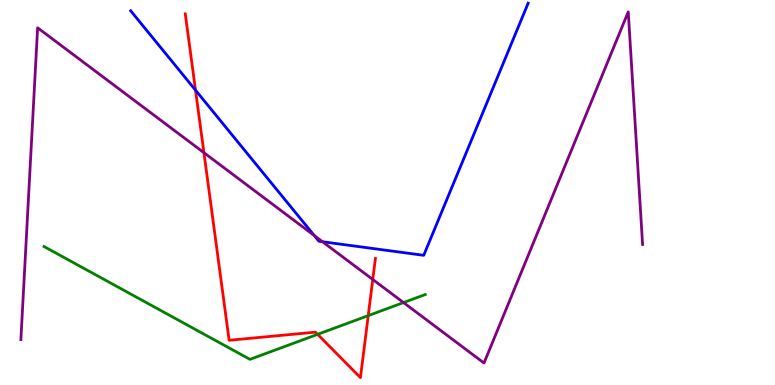[{'lines': ['blue', 'red'], 'intersections': [{'x': 2.52, 'y': 7.66}]}, {'lines': ['green', 'red'], 'intersections': [{'x': 4.1, 'y': 1.32}, {'x': 4.75, 'y': 1.8}]}, {'lines': ['purple', 'red'], 'intersections': [{'x': 2.63, 'y': 6.03}, {'x': 4.81, 'y': 2.74}]}, {'lines': ['blue', 'green'], 'intersections': []}, {'lines': ['blue', 'purple'], 'intersections': [{'x': 4.06, 'y': 3.88}, {'x': 4.16, 'y': 3.72}]}, {'lines': ['green', 'purple'], 'intersections': [{'x': 5.21, 'y': 2.14}]}]